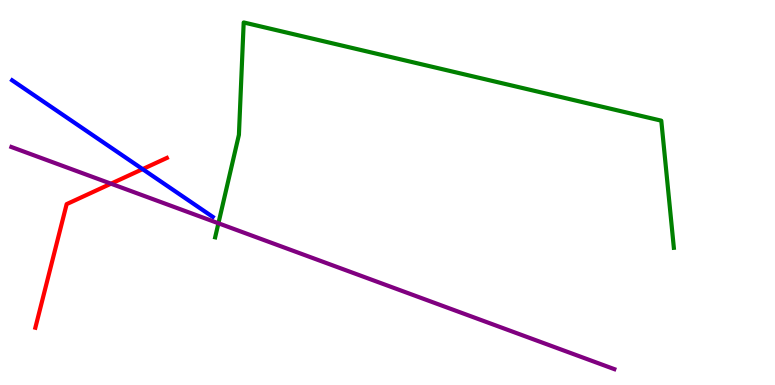[{'lines': ['blue', 'red'], 'intersections': [{'x': 1.84, 'y': 5.61}]}, {'lines': ['green', 'red'], 'intersections': []}, {'lines': ['purple', 'red'], 'intersections': [{'x': 1.43, 'y': 5.23}]}, {'lines': ['blue', 'green'], 'intersections': []}, {'lines': ['blue', 'purple'], 'intersections': []}, {'lines': ['green', 'purple'], 'intersections': [{'x': 2.82, 'y': 4.2}]}]